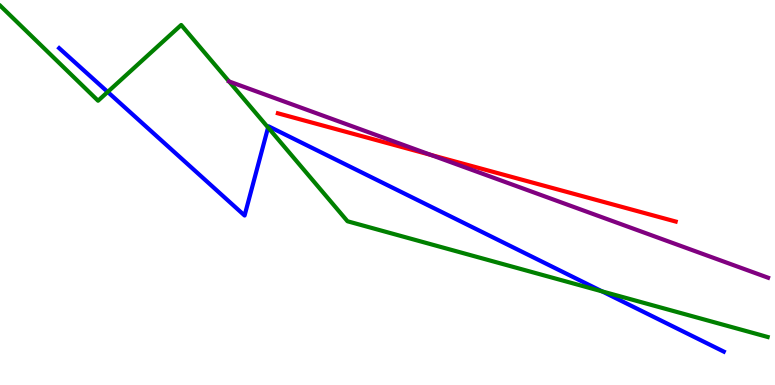[{'lines': ['blue', 'red'], 'intersections': []}, {'lines': ['green', 'red'], 'intersections': []}, {'lines': ['purple', 'red'], 'intersections': [{'x': 5.56, 'y': 5.98}]}, {'lines': ['blue', 'green'], 'intersections': [{'x': 1.39, 'y': 7.61}, {'x': 3.46, 'y': 6.69}, {'x': 7.77, 'y': 2.43}]}, {'lines': ['blue', 'purple'], 'intersections': []}, {'lines': ['green', 'purple'], 'intersections': [{'x': 2.96, 'y': 7.88}]}]